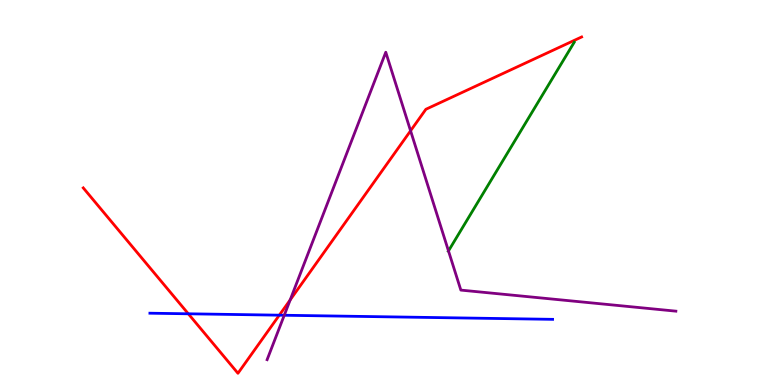[{'lines': ['blue', 'red'], 'intersections': [{'x': 2.43, 'y': 1.85}, {'x': 3.6, 'y': 1.81}]}, {'lines': ['green', 'red'], 'intersections': []}, {'lines': ['purple', 'red'], 'intersections': [{'x': 3.74, 'y': 2.21}, {'x': 5.3, 'y': 6.6}]}, {'lines': ['blue', 'green'], 'intersections': []}, {'lines': ['blue', 'purple'], 'intersections': [{'x': 3.67, 'y': 1.81}]}, {'lines': ['green', 'purple'], 'intersections': [{'x': 5.79, 'y': 3.48}]}]